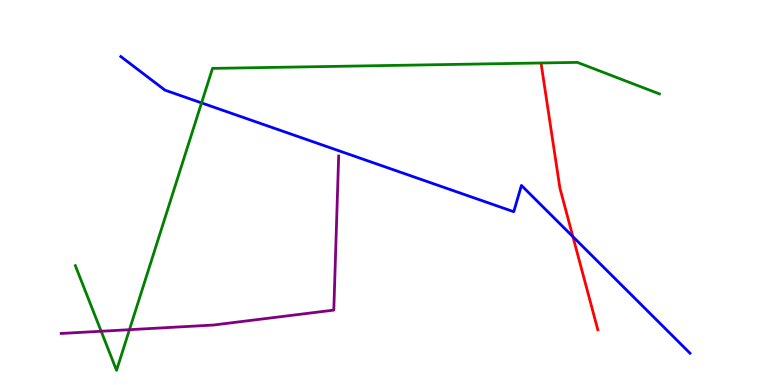[{'lines': ['blue', 'red'], 'intersections': [{'x': 7.39, 'y': 3.85}]}, {'lines': ['green', 'red'], 'intersections': []}, {'lines': ['purple', 'red'], 'intersections': []}, {'lines': ['blue', 'green'], 'intersections': [{'x': 2.6, 'y': 7.33}]}, {'lines': ['blue', 'purple'], 'intersections': []}, {'lines': ['green', 'purple'], 'intersections': [{'x': 1.31, 'y': 1.4}, {'x': 1.67, 'y': 1.44}]}]